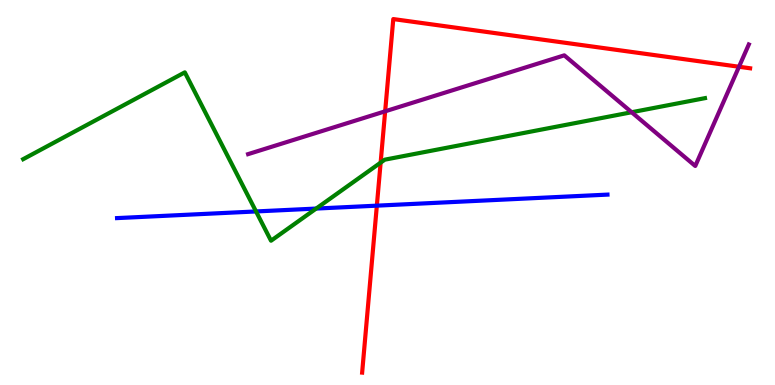[{'lines': ['blue', 'red'], 'intersections': [{'x': 4.86, 'y': 4.66}]}, {'lines': ['green', 'red'], 'intersections': [{'x': 4.91, 'y': 5.78}]}, {'lines': ['purple', 'red'], 'intersections': [{'x': 4.97, 'y': 7.11}, {'x': 9.54, 'y': 8.27}]}, {'lines': ['blue', 'green'], 'intersections': [{'x': 3.3, 'y': 4.51}, {'x': 4.08, 'y': 4.58}]}, {'lines': ['blue', 'purple'], 'intersections': []}, {'lines': ['green', 'purple'], 'intersections': [{'x': 8.15, 'y': 7.08}]}]